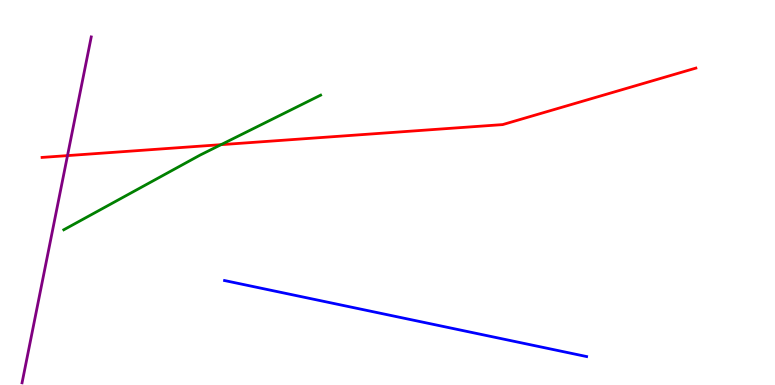[{'lines': ['blue', 'red'], 'intersections': []}, {'lines': ['green', 'red'], 'intersections': [{'x': 2.85, 'y': 6.24}]}, {'lines': ['purple', 'red'], 'intersections': [{'x': 0.871, 'y': 5.96}]}, {'lines': ['blue', 'green'], 'intersections': []}, {'lines': ['blue', 'purple'], 'intersections': []}, {'lines': ['green', 'purple'], 'intersections': []}]